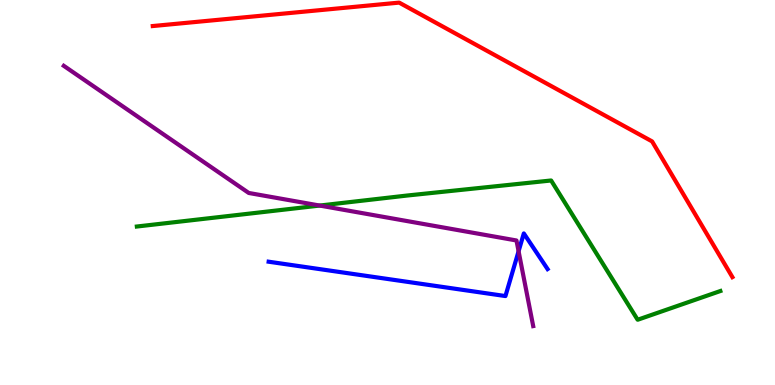[{'lines': ['blue', 'red'], 'intersections': []}, {'lines': ['green', 'red'], 'intersections': []}, {'lines': ['purple', 'red'], 'intersections': []}, {'lines': ['blue', 'green'], 'intersections': []}, {'lines': ['blue', 'purple'], 'intersections': [{'x': 6.69, 'y': 3.47}]}, {'lines': ['green', 'purple'], 'intersections': [{'x': 4.13, 'y': 4.66}]}]